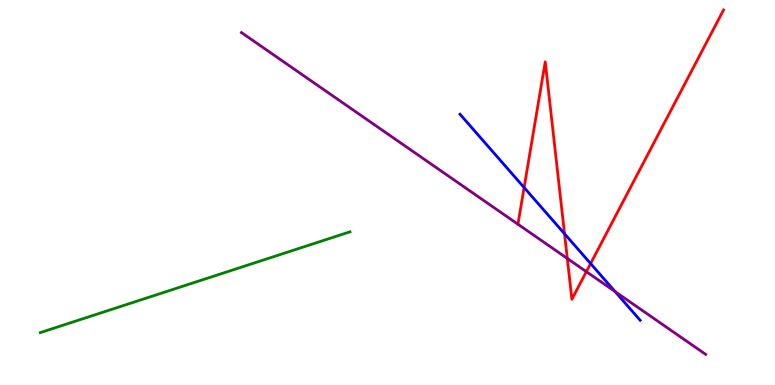[{'lines': ['blue', 'red'], 'intersections': [{'x': 6.76, 'y': 5.13}, {'x': 7.28, 'y': 3.93}, {'x': 7.62, 'y': 3.15}]}, {'lines': ['green', 'red'], 'intersections': []}, {'lines': ['purple', 'red'], 'intersections': [{'x': 7.32, 'y': 3.29}, {'x': 7.57, 'y': 2.94}]}, {'lines': ['blue', 'green'], 'intersections': []}, {'lines': ['blue', 'purple'], 'intersections': [{'x': 7.94, 'y': 2.43}]}, {'lines': ['green', 'purple'], 'intersections': []}]